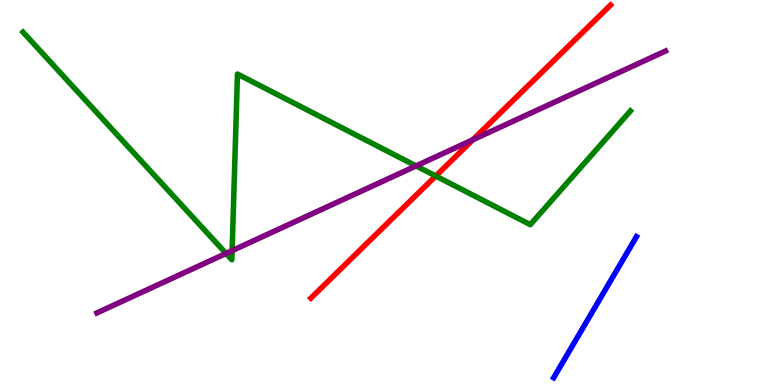[{'lines': ['blue', 'red'], 'intersections': []}, {'lines': ['green', 'red'], 'intersections': [{'x': 5.62, 'y': 5.43}]}, {'lines': ['purple', 'red'], 'intersections': [{'x': 6.1, 'y': 6.37}]}, {'lines': ['blue', 'green'], 'intersections': []}, {'lines': ['blue', 'purple'], 'intersections': []}, {'lines': ['green', 'purple'], 'intersections': [{'x': 2.92, 'y': 3.42}, {'x': 3.0, 'y': 3.49}, {'x': 5.37, 'y': 5.69}]}]